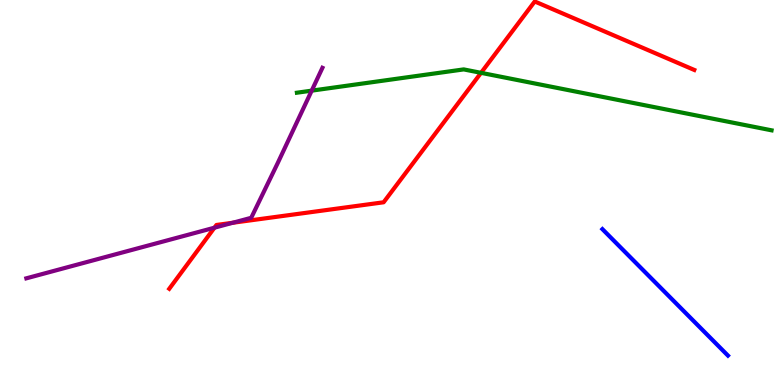[{'lines': ['blue', 'red'], 'intersections': []}, {'lines': ['green', 'red'], 'intersections': [{'x': 6.21, 'y': 8.11}]}, {'lines': ['purple', 'red'], 'intersections': [{'x': 2.77, 'y': 4.09}, {'x': 3.0, 'y': 4.21}]}, {'lines': ['blue', 'green'], 'intersections': []}, {'lines': ['blue', 'purple'], 'intersections': []}, {'lines': ['green', 'purple'], 'intersections': [{'x': 4.02, 'y': 7.65}]}]